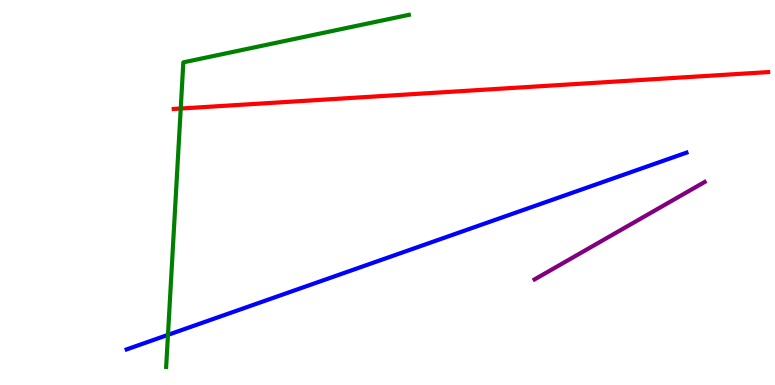[{'lines': ['blue', 'red'], 'intersections': []}, {'lines': ['green', 'red'], 'intersections': [{'x': 2.33, 'y': 7.18}]}, {'lines': ['purple', 'red'], 'intersections': []}, {'lines': ['blue', 'green'], 'intersections': [{'x': 2.17, 'y': 1.3}]}, {'lines': ['blue', 'purple'], 'intersections': []}, {'lines': ['green', 'purple'], 'intersections': []}]